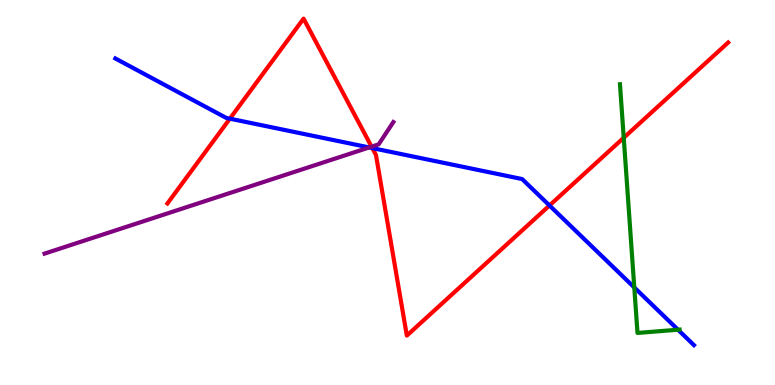[{'lines': ['blue', 'red'], 'intersections': [{'x': 2.97, 'y': 6.92}, {'x': 4.8, 'y': 6.15}, {'x': 7.09, 'y': 4.66}]}, {'lines': ['green', 'red'], 'intersections': [{'x': 8.05, 'y': 6.42}]}, {'lines': ['purple', 'red'], 'intersections': [{'x': 4.79, 'y': 6.19}]}, {'lines': ['blue', 'green'], 'intersections': [{'x': 8.18, 'y': 2.53}, {'x': 8.75, 'y': 1.44}]}, {'lines': ['blue', 'purple'], 'intersections': [{'x': 4.76, 'y': 6.17}]}, {'lines': ['green', 'purple'], 'intersections': []}]